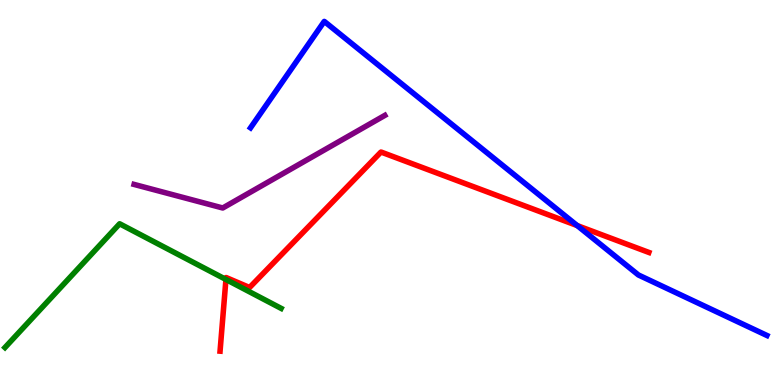[{'lines': ['blue', 'red'], 'intersections': [{'x': 7.45, 'y': 4.14}]}, {'lines': ['green', 'red'], 'intersections': [{'x': 2.92, 'y': 2.74}]}, {'lines': ['purple', 'red'], 'intersections': []}, {'lines': ['blue', 'green'], 'intersections': []}, {'lines': ['blue', 'purple'], 'intersections': []}, {'lines': ['green', 'purple'], 'intersections': []}]